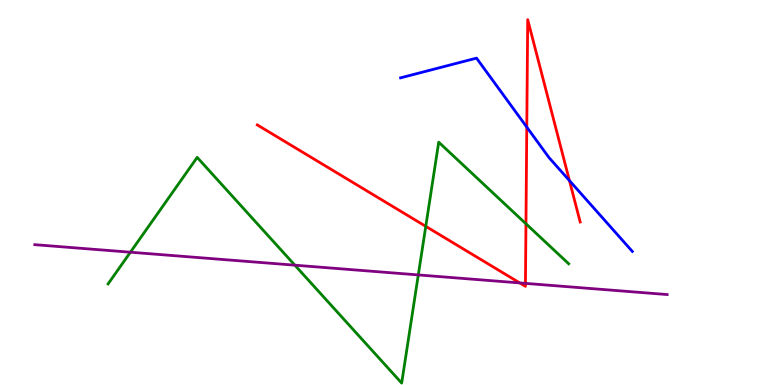[{'lines': ['blue', 'red'], 'intersections': [{'x': 6.8, 'y': 6.7}, {'x': 7.35, 'y': 5.31}]}, {'lines': ['green', 'red'], 'intersections': [{'x': 5.49, 'y': 4.12}, {'x': 6.79, 'y': 4.19}]}, {'lines': ['purple', 'red'], 'intersections': [{'x': 6.71, 'y': 2.65}, {'x': 6.78, 'y': 2.64}]}, {'lines': ['blue', 'green'], 'intersections': []}, {'lines': ['blue', 'purple'], 'intersections': []}, {'lines': ['green', 'purple'], 'intersections': [{'x': 1.68, 'y': 3.45}, {'x': 3.8, 'y': 3.11}, {'x': 5.4, 'y': 2.86}]}]